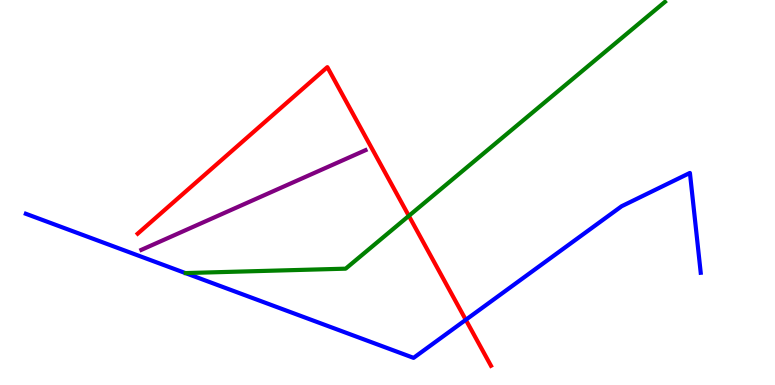[{'lines': ['blue', 'red'], 'intersections': [{'x': 6.01, 'y': 1.69}]}, {'lines': ['green', 'red'], 'intersections': [{'x': 5.28, 'y': 4.39}]}, {'lines': ['purple', 'red'], 'intersections': []}, {'lines': ['blue', 'green'], 'intersections': []}, {'lines': ['blue', 'purple'], 'intersections': []}, {'lines': ['green', 'purple'], 'intersections': []}]